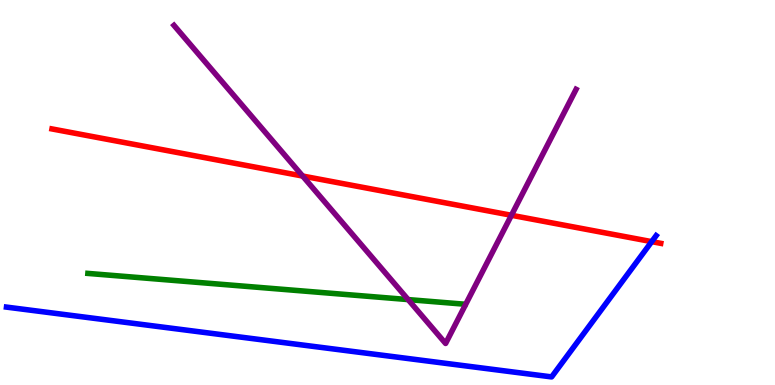[{'lines': ['blue', 'red'], 'intersections': [{'x': 8.41, 'y': 3.72}]}, {'lines': ['green', 'red'], 'intersections': []}, {'lines': ['purple', 'red'], 'intersections': [{'x': 3.9, 'y': 5.43}, {'x': 6.6, 'y': 4.41}]}, {'lines': ['blue', 'green'], 'intersections': []}, {'lines': ['blue', 'purple'], 'intersections': []}, {'lines': ['green', 'purple'], 'intersections': [{'x': 5.27, 'y': 2.22}]}]